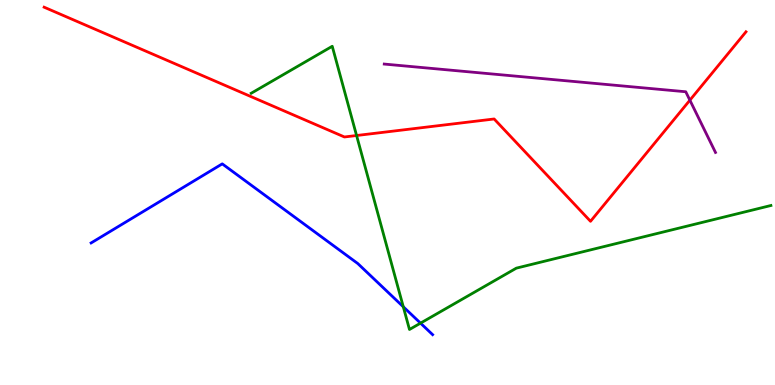[{'lines': ['blue', 'red'], 'intersections': []}, {'lines': ['green', 'red'], 'intersections': [{'x': 4.6, 'y': 6.48}]}, {'lines': ['purple', 'red'], 'intersections': [{'x': 8.9, 'y': 7.4}]}, {'lines': ['blue', 'green'], 'intersections': [{'x': 5.2, 'y': 2.03}, {'x': 5.43, 'y': 1.61}]}, {'lines': ['blue', 'purple'], 'intersections': []}, {'lines': ['green', 'purple'], 'intersections': []}]